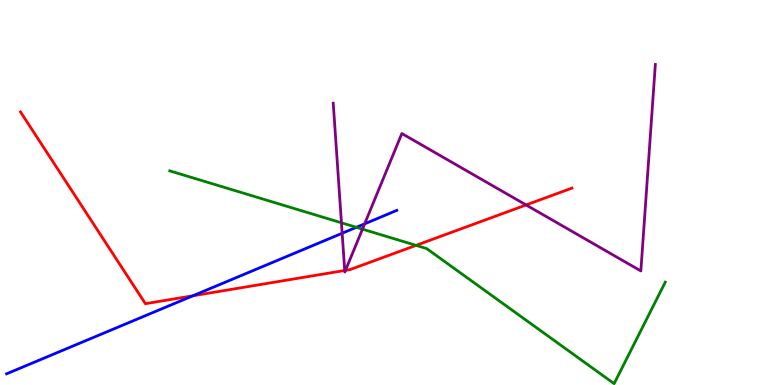[{'lines': ['blue', 'red'], 'intersections': [{'x': 2.49, 'y': 2.32}]}, {'lines': ['green', 'red'], 'intersections': [{'x': 5.37, 'y': 3.63}]}, {'lines': ['purple', 'red'], 'intersections': [{'x': 4.45, 'y': 2.97}, {'x': 4.46, 'y': 2.98}, {'x': 6.79, 'y': 4.68}]}, {'lines': ['blue', 'green'], 'intersections': [{'x': 4.6, 'y': 4.1}]}, {'lines': ['blue', 'purple'], 'intersections': [{'x': 4.41, 'y': 3.94}, {'x': 4.71, 'y': 4.19}]}, {'lines': ['green', 'purple'], 'intersections': [{'x': 4.41, 'y': 4.21}, {'x': 4.68, 'y': 4.05}]}]